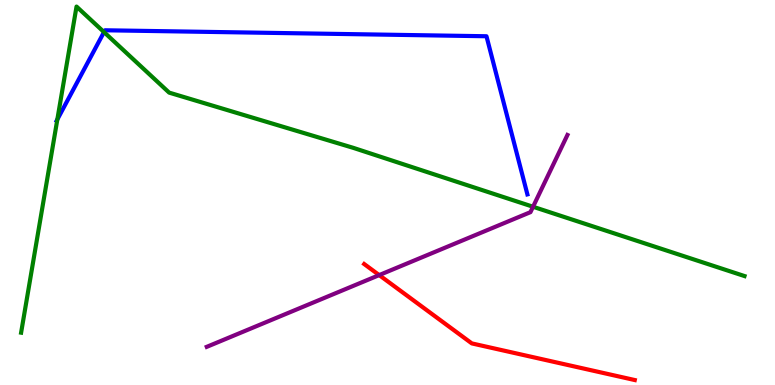[{'lines': ['blue', 'red'], 'intersections': []}, {'lines': ['green', 'red'], 'intersections': []}, {'lines': ['purple', 'red'], 'intersections': [{'x': 4.89, 'y': 2.85}]}, {'lines': ['blue', 'green'], 'intersections': [{'x': 0.74, 'y': 6.9}, {'x': 1.34, 'y': 9.17}]}, {'lines': ['blue', 'purple'], 'intersections': []}, {'lines': ['green', 'purple'], 'intersections': [{'x': 6.88, 'y': 4.63}]}]